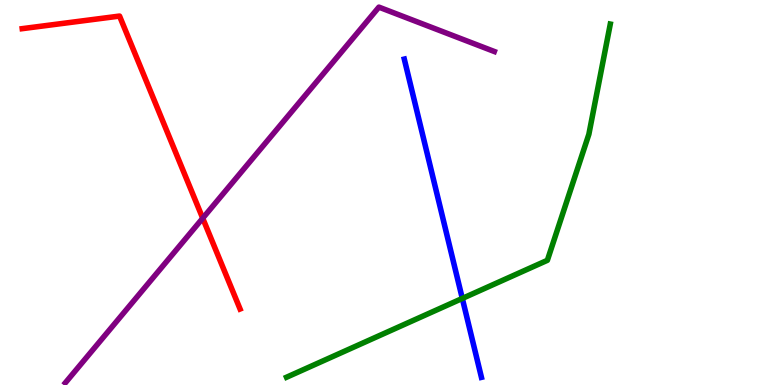[{'lines': ['blue', 'red'], 'intersections': []}, {'lines': ['green', 'red'], 'intersections': []}, {'lines': ['purple', 'red'], 'intersections': [{'x': 2.62, 'y': 4.33}]}, {'lines': ['blue', 'green'], 'intersections': [{'x': 5.97, 'y': 2.25}]}, {'lines': ['blue', 'purple'], 'intersections': []}, {'lines': ['green', 'purple'], 'intersections': []}]